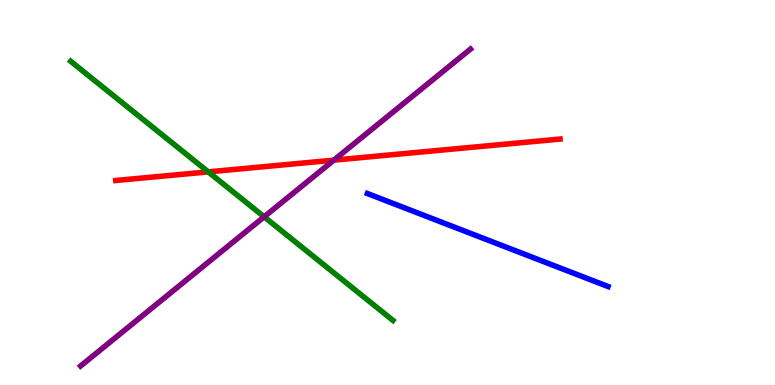[{'lines': ['blue', 'red'], 'intersections': []}, {'lines': ['green', 'red'], 'intersections': [{'x': 2.69, 'y': 5.54}]}, {'lines': ['purple', 'red'], 'intersections': [{'x': 4.31, 'y': 5.84}]}, {'lines': ['blue', 'green'], 'intersections': []}, {'lines': ['blue', 'purple'], 'intersections': []}, {'lines': ['green', 'purple'], 'intersections': [{'x': 3.41, 'y': 4.37}]}]